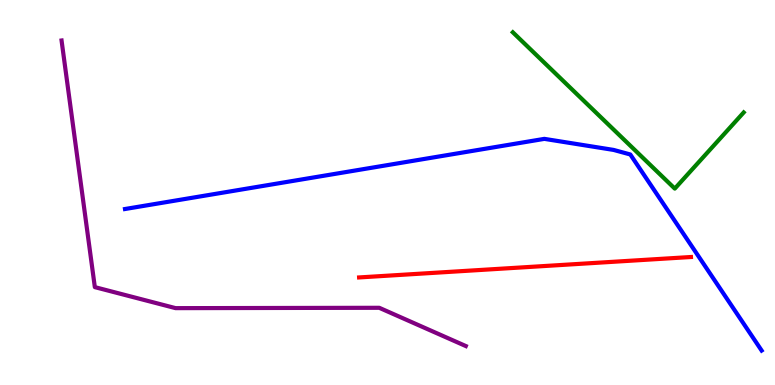[{'lines': ['blue', 'red'], 'intersections': []}, {'lines': ['green', 'red'], 'intersections': []}, {'lines': ['purple', 'red'], 'intersections': []}, {'lines': ['blue', 'green'], 'intersections': []}, {'lines': ['blue', 'purple'], 'intersections': []}, {'lines': ['green', 'purple'], 'intersections': []}]